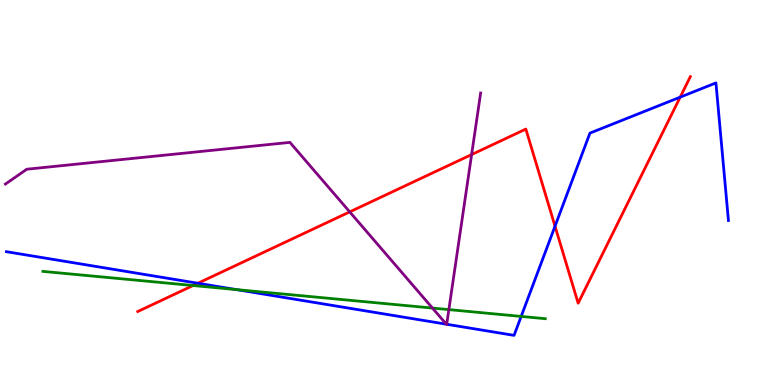[{'lines': ['blue', 'red'], 'intersections': [{'x': 2.55, 'y': 2.64}, {'x': 7.16, 'y': 4.12}, {'x': 8.78, 'y': 7.48}]}, {'lines': ['green', 'red'], 'intersections': [{'x': 2.49, 'y': 2.58}]}, {'lines': ['purple', 'red'], 'intersections': [{'x': 4.51, 'y': 4.5}, {'x': 6.09, 'y': 5.98}]}, {'lines': ['blue', 'green'], 'intersections': [{'x': 3.05, 'y': 2.48}, {'x': 6.72, 'y': 1.78}]}, {'lines': ['blue', 'purple'], 'intersections': [{'x': 5.76, 'y': 1.58}, {'x': 5.76, 'y': 1.58}]}, {'lines': ['green', 'purple'], 'intersections': [{'x': 5.58, 'y': 2.0}, {'x': 5.79, 'y': 1.96}]}]